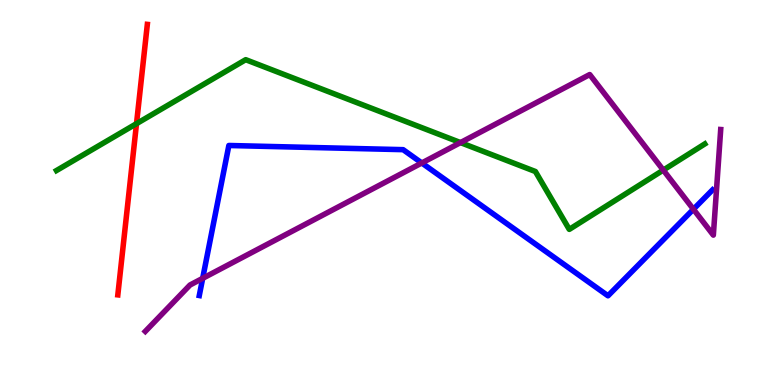[{'lines': ['blue', 'red'], 'intersections': []}, {'lines': ['green', 'red'], 'intersections': [{'x': 1.76, 'y': 6.79}]}, {'lines': ['purple', 'red'], 'intersections': []}, {'lines': ['blue', 'green'], 'intersections': []}, {'lines': ['blue', 'purple'], 'intersections': [{'x': 2.62, 'y': 2.77}, {'x': 5.44, 'y': 5.77}, {'x': 8.95, 'y': 4.56}]}, {'lines': ['green', 'purple'], 'intersections': [{'x': 5.94, 'y': 6.3}, {'x': 8.56, 'y': 5.58}]}]